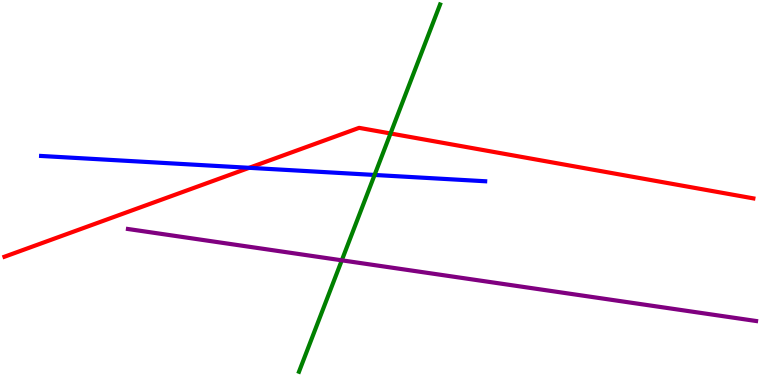[{'lines': ['blue', 'red'], 'intersections': [{'x': 3.22, 'y': 5.64}]}, {'lines': ['green', 'red'], 'intersections': [{'x': 5.04, 'y': 6.53}]}, {'lines': ['purple', 'red'], 'intersections': []}, {'lines': ['blue', 'green'], 'intersections': [{'x': 4.83, 'y': 5.46}]}, {'lines': ['blue', 'purple'], 'intersections': []}, {'lines': ['green', 'purple'], 'intersections': [{'x': 4.41, 'y': 3.24}]}]